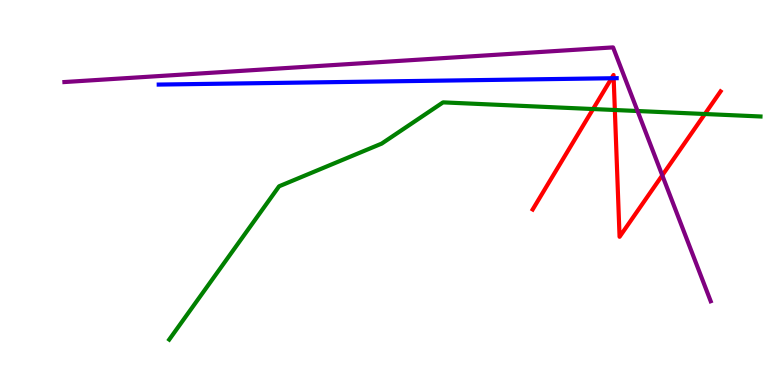[{'lines': ['blue', 'red'], 'intersections': [{'x': 7.89, 'y': 7.97}, {'x': 7.92, 'y': 7.97}]}, {'lines': ['green', 'red'], 'intersections': [{'x': 7.65, 'y': 7.17}, {'x': 7.93, 'y': 7.14}, {'x': 9.1, 'y': 7.04}]}, {'lines': ['purple', 'red'], 'intersections': [{'x': 8.55, 'y': 5.45}]}, {'lines': ['blue', 'green'], 'intersections': []}, {'lines': ['blue', 'purple'], 'intersections': []}, {'lines': ['green', 'purple'], 'intersections': [{'x': 8.23, 'y': 7.12}]}]